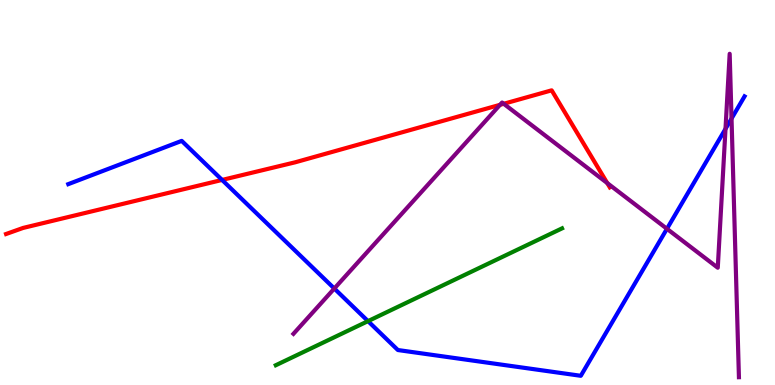[{'lines': ['blue', 'red'], 'intersections': [{'x': 2.87, 'y': 5.33}]}, {'lines': ['green', 'red'], 'intersections': []}, {'lines': ['purple', 'red'], 'intersections': [{'x': 6.45, 'y': 7.28}, {'x': 6.5, 'y': 7.3}, {'x': 7.84, 'y': 5.25}]}, {'lines': ['blue', 'green'], 'intersections': [{'x': 4.75, 'y': 1.66}]}, {'lines': ['blue', 'purple'], 'intersections': [{'x': 4.31, 'y': 2.51}, {'x': 8.61, 'y': 4.06}, {'x': 9.36, 'y': 6.65}, {'x': 9.44, 'y': 6.92}]}, {'lines': ['green', 'purple'], 'intersections': []}]